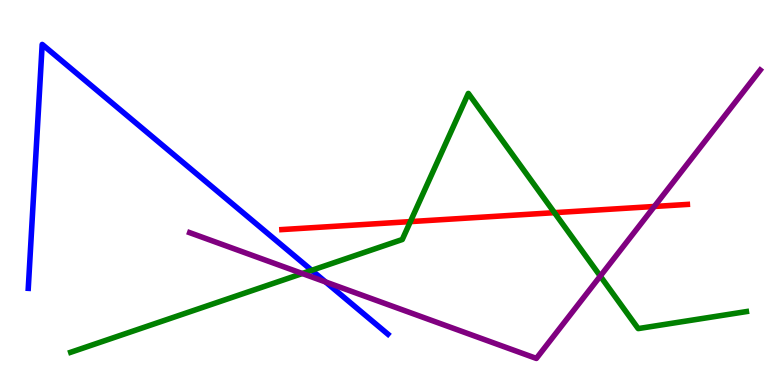[{'lines': ['blue', 'red'], 'intersections': []}, {'lines': ['green', 'red'], 'intersections': [{'x': 5.3, 'y': 4.24}, {'x': 7.15, 'y': 4.48}]}, {'lines': ['purple', 'red'], 'intersections': [{'x': 8.44, 'y': 4.64}]}, {'lines': ['blue', 'green'], 'intersections': [{'x': 4.02, 'y': 2.98}]}, {'lines': ['blue', 'purple'], 'intersections': [{'x': 4.2, 'y': 2.68}]}, {'lines': ['green', 'purple'], 'intersections': [{'x': 3.9, 'y': 2.9}, {'x': 7.75, 'y': 2.83}]}]